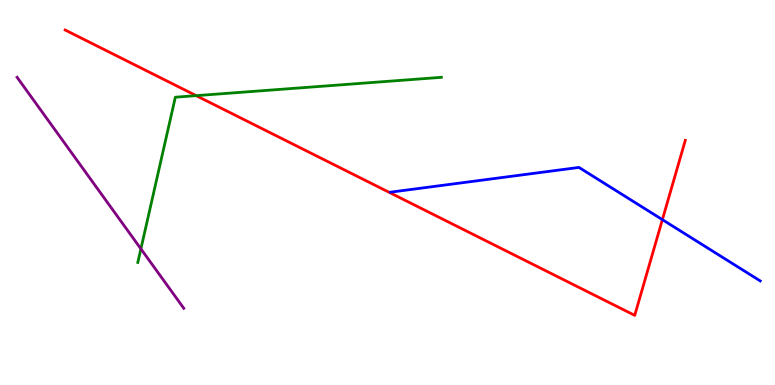[{'lines': ['blue', 'red'], 'intersections': [{'x': 8.55, 'y': 4.29}]}, {'lines': ['green', 'red'], 'intersections': [{'x': 2.53, 'y': 7.52}]}, {'lines': ['purple', 'red'], 'intersections': []}, {'lines': ['blue', 'green'], 'intersections': []}, {'lines': ['blue', 'purple'], 'intersections': []}, {'lines': ['green', 'purple'], 'intersections': [{'x': 1.82, 'y': 3.54}]}]